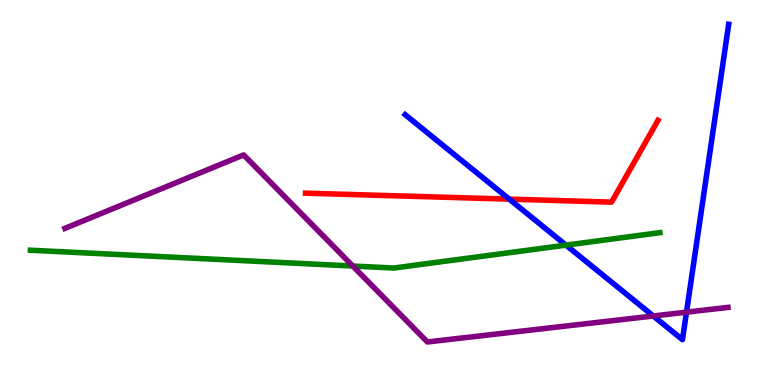[{'lines': ['blue', 'red'], 'intersections': [{'x': 6.57, 'y': 4.83}]}, {'lines': ['green', 'red'], 'intersections': []}, {'lines': ['purple', 'red'], 'intersections': []}, {'lines': ['blue', 'green'], 'intersections': [{'x': 7.3, 'y': 3.63}]}, {'lines': ['blue', 'purple'], 'intersections': [{'x': 8.43, 'y': 1.79}, {'x': 8.86, 'y': 1.89}]}, {'lines': ['green', 'purple'], 'intersections': [{'x': 4.55, 'y': 3.09}]}]